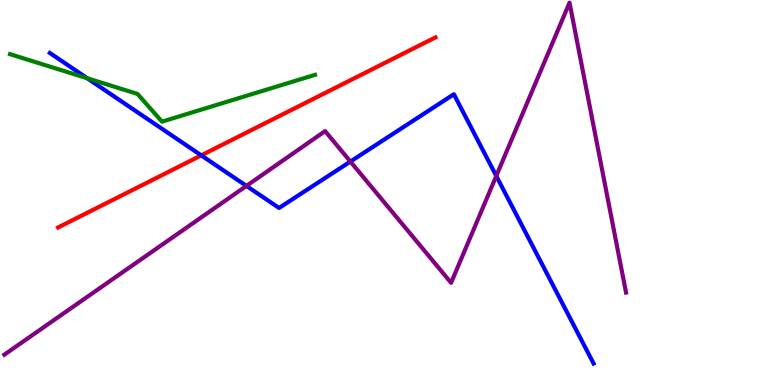[{'lines': ['blue', 'red'], 'intersections': [{'x': 2.6, 'y': 5.96}]}, {'lines': ['green', 'red'], 'intersections': []}, {'lines': ['purple', 'red'], 'intersections': []}, {'lines': ['blue', 'green'], 'intersections': [{'x': 1.13, 'y': 7.97}]}, {'lines': ['blue', 'purple'], 'intersections': [{'x': 3.18, 'y': 5.17}, {'x': 4.52, 'y': 5.8}, {'x': 6.4, 'y': 5.43}]}, {'lines': ['green', 'purple'], 'intersections': []}]